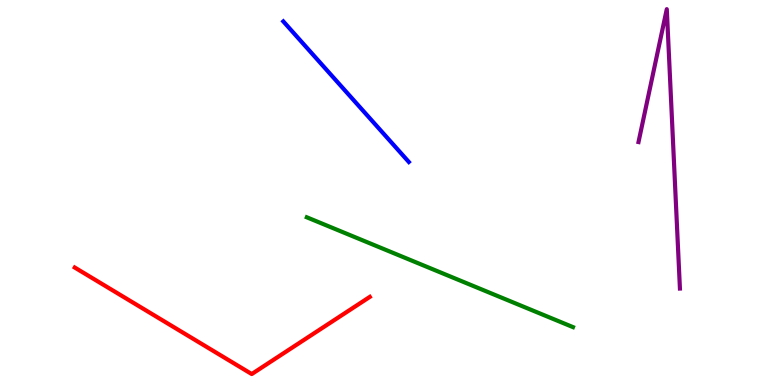[{'lines': ['blue', 'red'], 'intersections': []}, {'lines': ['green', 'red'], 'intersections': []}, {'lines': ['purple', 'red'], 'intersections': []}, {'lines': ['blue', 'green'], 'intersections': []}, {'lines': ['blue', 'purple'], 'intersections': []}, {'lines': ['green', 'purple'], 'intersections': []}]